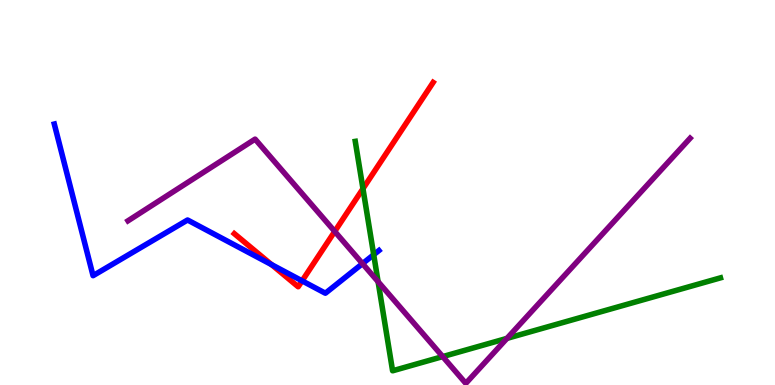[{'lines': ['blue', 'red'], 'intersections': [{'x': 3.5, 'y': 3.13}, {'x': 3.9, 'y': 2.71}]}, {'lines': ['green', 'red'], 'intersections': [{'x': 4.68, 'y': 5.1}]}, {'lines': ['purple', 'red'], 'intersections': [{'x': 4.32, 'y': 3.99}]}, {'lines': ['blue', 'green'], 'intersections': [{'x': 4.82, 'y': 3.38}]}, {'lines': ['blue', 'purple'], 'intersections': [{'x': 4.68, 'y': 3.15}]}, {'lines': ['green', 'purple'], 'intersections': [{'x': 4.88, 'y': 2.68}, {'x': 5.71, 'y': 0.738}, {'x': 6.54, 'y': 1.21}]}]